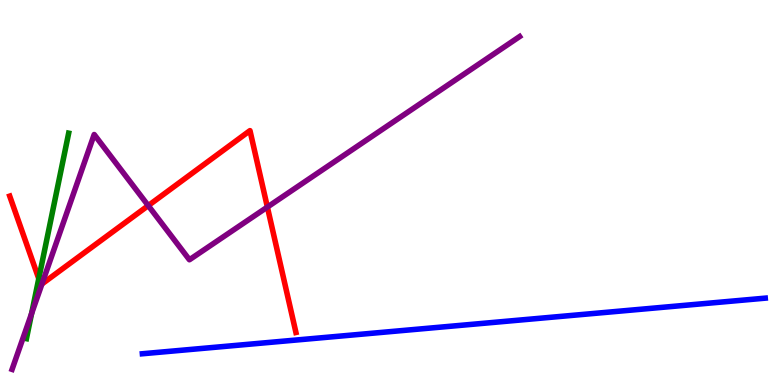[{'lines': ['blue', 'red'], 'intersections': []}, {'lines': ['green', 'red'], 'intersections': [{'x': 0.5, 'y': 2.76}]}, {'lines': ['purple', 'red'], 'intersections': [{'x': 0.541, 'y': 2.62}, {'x': 1.91, 'y': 4.66}, {'x': 3.45, 'y': 4.62}]}, {'lines': ['blue', 'green'], 'intersections': []}, {'lines': ['blue', 'purple'], 'intersections': []}, {'lines': ['green', 'purple'], 'intersections': [{'x': 0.408, 'y': 1.86}]}]